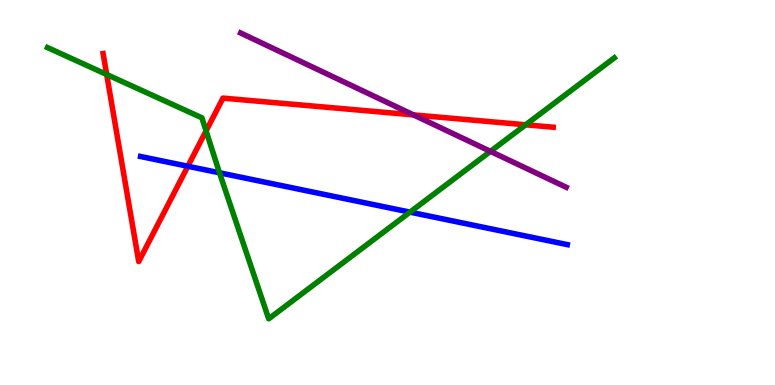[{'lines': ['blue', 'red'], 'intersections': [{'x': 2.42, 'y': 5.68}]}, {'lines': ['green', 'red'], 'intersections': [{'x': 1.38, 'y': 8.07}, {'x': 2.66, 'y': 6.6}, {'x': 6.78, 'y': 6.76}]}, {'lines': ['purple', 'red'], 'intersections': [{'x': 5.34, 'y': 7.02}]}, {'lines': ['blue', 'green'], 'intersections': [{'x': 2.83, 'y': 5.51}, {'x': 5.29, 'y': 4.49}]}, {'lines': ['blue', 'purple'], 'intersections': []}, {'lines': ['green', 'purple'], 'intersections': [{'x': 6.33, 'y': 6.07}]}]